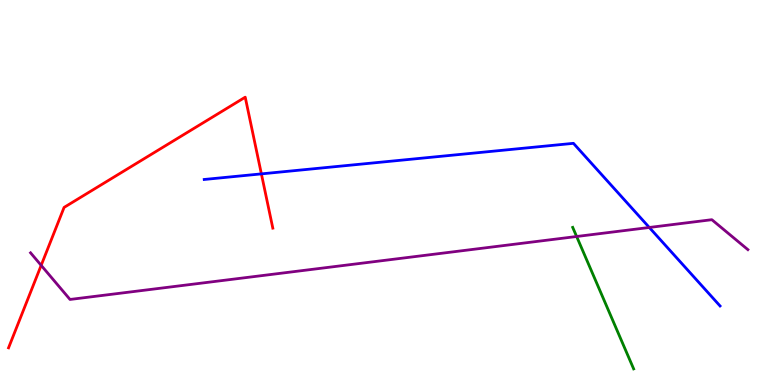[{'lines': ['blue', 'red'], 'intersections': [{'x': 3.37, 'y': 5.48}]}, {'lines': ['green', 'red'], 'intersections': []}, {'lines': ['purple', 'red'], 'intersections': [{'x': 0.531, 'y': 3.11}]}, {'lines': ['blue', 'green'], 'intersections': []}, {'lines': ['blue', 'purple'], 'intersections': [{'x': 8.38, 'y': 4.09}]}, {'lines': ['green', 'purple'], 'intersections': [{'x': 7.44, 'y': 3.86}]}]